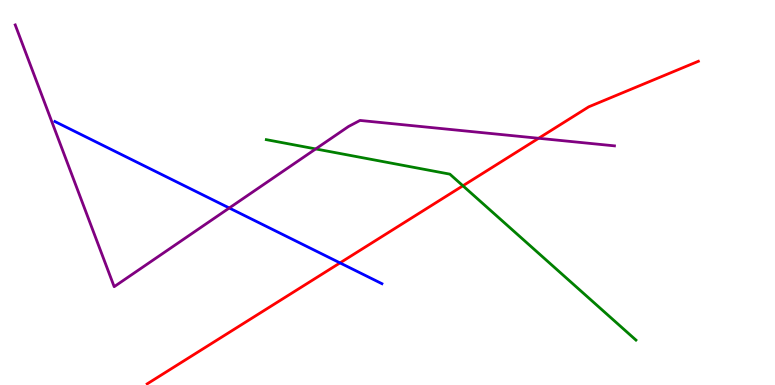[{'lines': ['blue', 'red'], 'intersections': [{'x': 4.39, 'y': 3.17}]}, {'lines': ['green', 'red'], 'intersections': [{'x': 5.97, 'y': 5.17}]}, {'lines': ['purple', 'red'], 'intersections': [{'x': 6.95, 'y': 6.41}]}, {'lines': ['blue', 'green'], 'intersections': []}, {'lines': ['blue', 'purple'], 'intersections': [{'x': 2.96, 'y': 4.6}]}, {'lines': ['green', 'purple'], 'intersections': [{'x': 4.07, 'y': 6.13}]}]